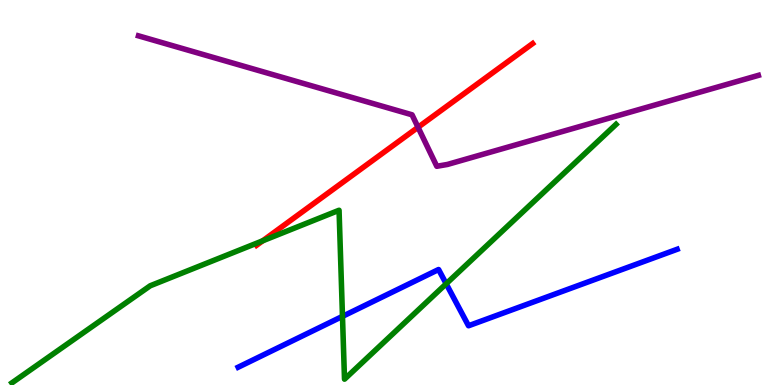[{'lines': ['blue', 'red'], 'intersections': []}, {'lines': ['green', 'red'], 'intersections': [{'x': 3.39, 'y': 3.75}]}, {'lines': ['purple', 'red'], 'intersections': [{'x': 5.39, 'y': 6.69}]}, {'lines': ['blue', 'green'], 'intersections': [{'x': 4.42, 'y': 1.78}, {'x': 5.76, 'y': 2.63}]}, {'lines': ['blue', 'purple'], 'intersections': []}, {'lines': ['green', 'purple'], 'intersections': []}]